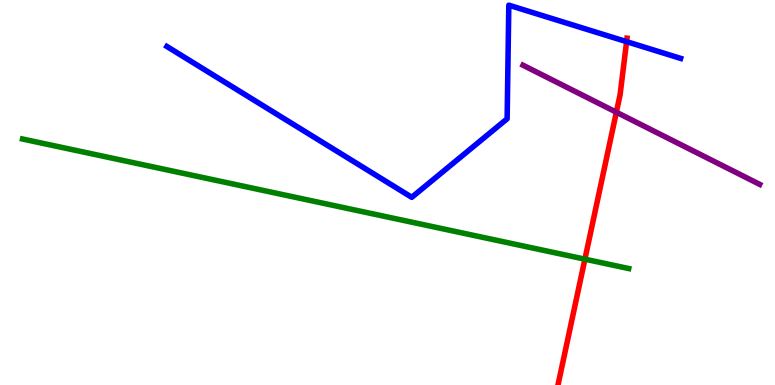[{'lines': ['blue', 'red'], 'intersections': [{'x': 8.09, 'y': 8.92}]}, {'lines': ['green', 'red'], 'intersections': [{'x': 7.55, 'y': 3.27}]}, {'lines': ['purple', 'red'], 'intersections': [{'x': 7.95, 'y': 7.09}]}, {'lines': ['blue', 'green'], 'intersections': []}, {'lines': ['blue', 'purple'], 'intersections': []}, {'lines': ['green', 'purple'], 'intersections': []}]